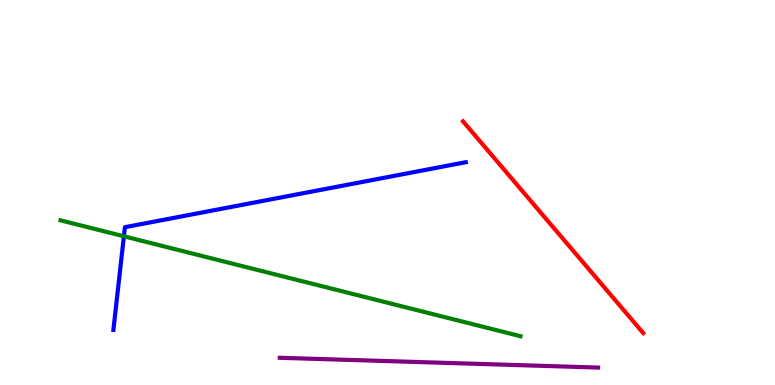[{'lines': ['blue', 'red'], 'intersections': []}, {'lines': ['green', 'red'], 'intersections': []}, {'lines': ['purple', 'red'], 'intersections': []}, {'lines': ['blue', 'green'], 'intersections': [{'x': 1.6, 'y': 3.86}]}, {'lines': ['blue', 'purple'], 'intersections': []}, {'lines': ['green', 'purple'], 'intersections': []}]